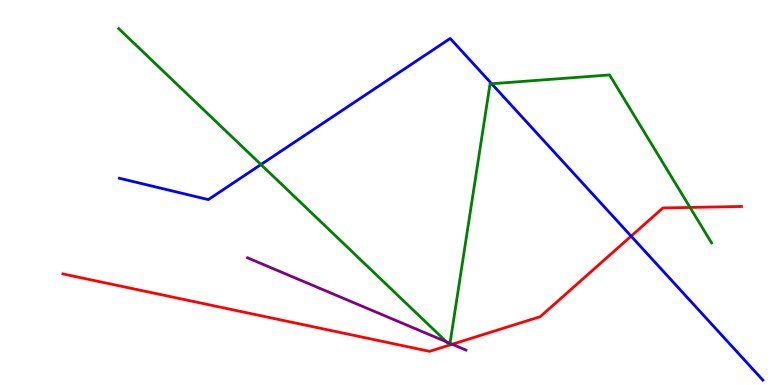[{'lines': ['blue', 'red'], 'intersections': [{'x': 8.14, 'y': 3.87}]}, {'lines': ['green', 'red'], 'intersections': [{'x': 8.9, 'y': 4.61}]}, {'lines': ['purple', 'red'], 'intersections': [{'x': 5.83, 'y': 1.06}]}, {'lines': ['blue', 'green'], 'intersections': [{'x': 3.37, 'y': 5.73}, {'x': 6.34, 'y': 7.82}]}, {'lines': ['blue', 'purple'], 'intersections': []}, {'lines': ['green', 'purple'], 'intersections': [{'x': 5.76, 'y': 1.12}, {'x': 5.81, 'y': 1.08}]}]